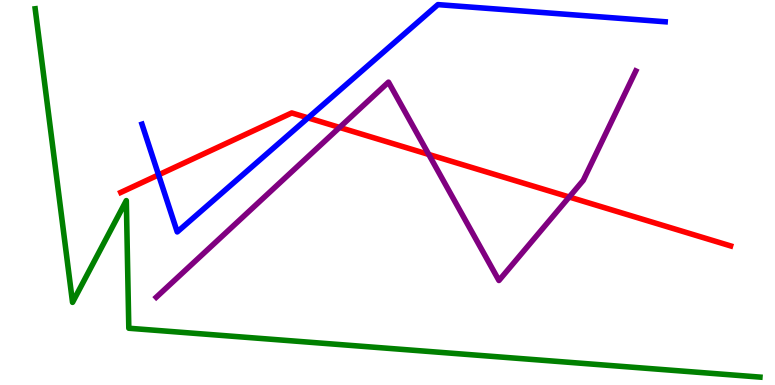[{'lines': ['blue', 'red'], 'intersections': [{'x': 2.05, 'y': 5.46}, {'x': 3.97, 'y': 6.94}]}, {'lines': ['green', 'red'], 'intersections': []}, {'lines': ['purple', 'red'], 'intersections': [{'x': 4.38, 'y': 6.69}, {'x': 5.53, 'y': 5.99}, {'x': 7.34, 'y': 4.88}]}, {'lines': ['blue', 'green'], 'intersections': []}, {'lines': ['blue', 'purple'], 'intersections': []}, {'lines': ['green', 'purple'], 'intersections': []}]